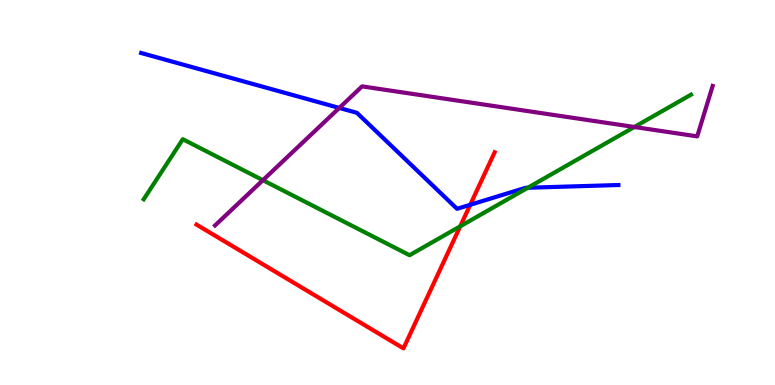[{'lines': ['blue', 'red'], 'intersections': [{'x': 6.07, 'y': 4.68}]}, {'lines': ['green', 'red'], 'intersections': [{'x': 5.94, 'y': 4.12}]}, {'lines': ['purple', 'red'], 'intersections': []}, {'lines': ['blue', 'green'], 'intersections': [{'x': 6.81, 'y': 5.12}]}, {'lines': ['blue', 'purple'], 'intersections': [{'x': 4.38, 'y': 7.2}]}, {'lines': ['green', 'purple'], 'intersections': [{'x': 3.39, 'y': 5.32}, {'x': 8.19, 'y': 6.7}]}]